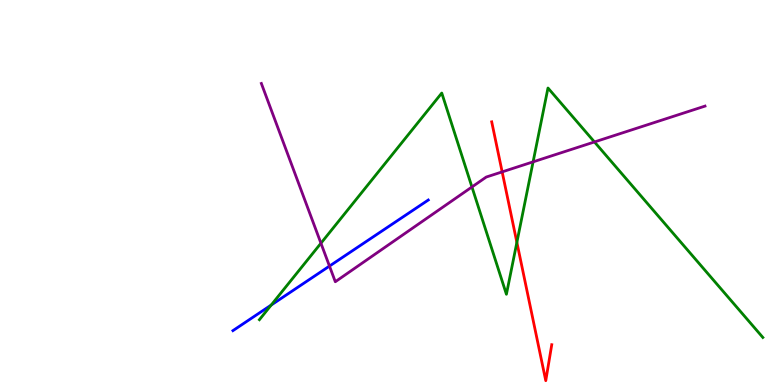[{'lines': ['blue', 'red'], 'intersections': []}, {'lines': ['green', 'red'], 'intersections': [{'x': 6.67, 'y': 3.71}]}, {'lines': ['purple', 'red'], 'intersections': [{'x': 6.48, 'y': 5.54}]}, {'lines': ['blue', 'green'], 'intersections': [{'x': 3.5, 'y': 2.08}]}, {'lines': ['blue', 'purple'], 'intersections': [{'x': 4.25, 'y': 3.09}]}, {'lines': ['green', 'purple'], 'intersections': [{'x': 4.14, 'y': 3.68}, {'x': 6.09, 'y': 5.14}, {'x': 6.88, 'y': 5.8}, {'x': 7.67, 'y': 6.31}]}]